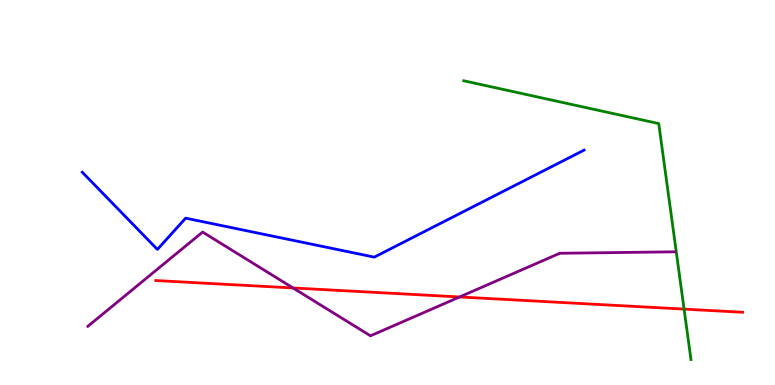[{'lines': ['blue', 'red'], 'intersections': []}, {'lines': ['green', 'red'], 'intersections': [{'x': 8.83, 'y': 1.97}]}, {'lines': ['purple', 'red'], 'intersections': [{'x': 3.78, 'y': 2.52}, {'x': 5.93, 'y': 2.29}]}, {'lines': ['blue', 'green'], 'intersections': []}, {'lines': ['blue', 'purple'], 'intersections': []}, {'lines': ['green', 'purple'], 'intersections': []}]